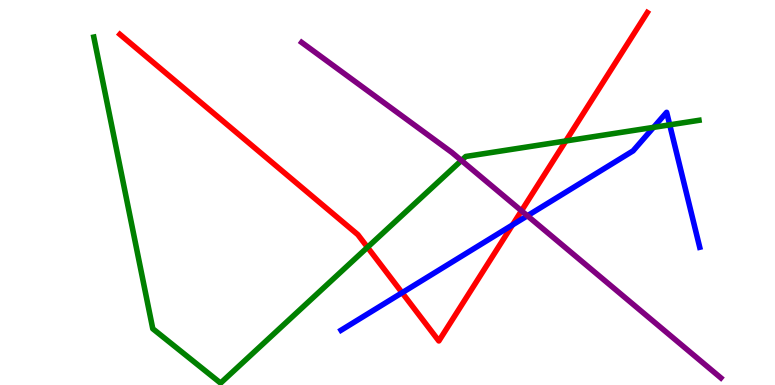[{'lines': ['blue', 'red'], 'intersections': [{'x': 5.19, 'y': 2.4}, {'x': 6.61, 'y': 4.16}]}, {'lines': ['green', 'red'], 'intersections': [{'x': 4.74, 'y': 3.58}, {'x': 7.3, 'y': 6.34}]}, {'lines': ['purple', 'red'], 'intersections': [{'x': 6.73, 'y': 4.52}]}, {'lines': ['blue', 'green'], 'intersections': [{'x': 8.43, 'y': 6.69}, {'x': 8.64, 'y': 6.76}]}, {'lines': ['blue', 'purple'], 'intersections': [{'x': 6.81, 'y': 4.4}]}, {'lines': ['green', 'purple'], 'intersections': [{'x': 5.95, 'y': 5.83}]}]